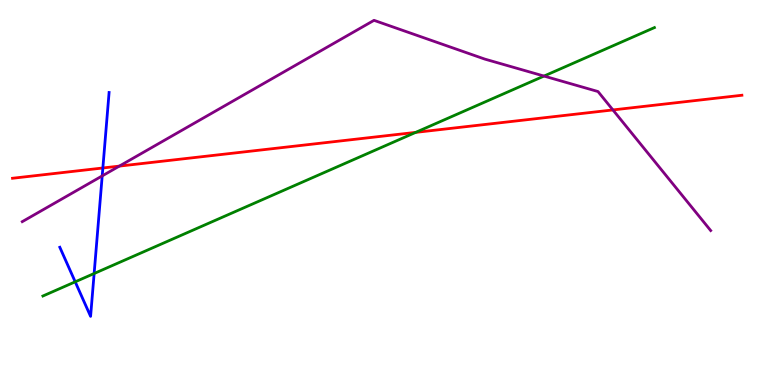[{'lines': ['blue', 'red'], 'intersections': [{'x': 1.33, 'y': 5.64}]}, {'lines': ['green', 'red'], 'intersections': [{'x': 5.36, 'y': 6.56}]}, {'lines': ['purple', 'red'], 'intersections': [{'x': 1.54, 'y': 5.69}, {'x': 7.91, 'y': 7.14}]}, {'lines': ['blue', 'green'], 'intersections': [{'x': 0.97, 'y': 2.68}, {'x': 1.21, 'y': 2.9}]}, {'lines': ['blue', 'purple'], 'intersections': [{'x': 1.32, 'y': 5.43}]}, {'lines': ['green', 'purple'], 'intersections': [{'x': 7.02, 'y': 8.02}]}]